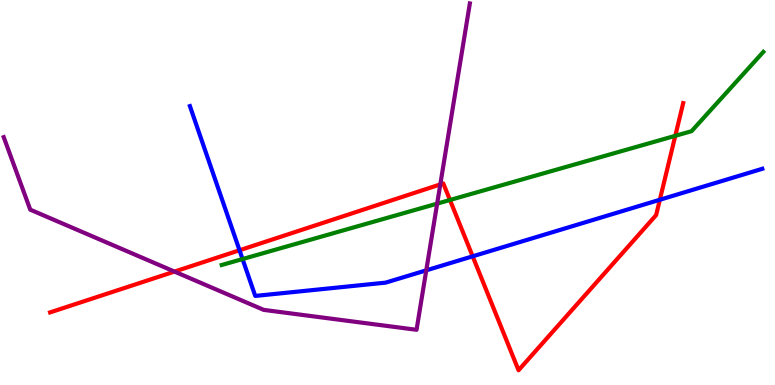[{'lines': ['blue', 'red'], 'intersections': [{'x': 3.09, 'y': 3.5}, {'x': 6.1, 'y': 3.34}, {'x': 8.51, 'y': 4.81}]}, {'lines': ['green', 'red'], 'intersections': [{'x': 5.81, 'y': 4.81}, {'x': 8.71, 'y': 6.47}]}, {'lines': ['purple', 'red'], 'intersections': [{'x': 2.25, 'y': 2.95}, {'x': 5.68, 'y': 5.21}]}, {'lines': ['blue', 'green'], 'intersections': [{'x': 3.13, 'y': 3.27}]}, {'lines': ['blue', 'purple'], 'intersections': [{'x': 5.5, 'y': 2.98}]}, {'lines': ['green', 'purple'], 'intersections': [{'x': 5.64, 'y': 4.71}]}]